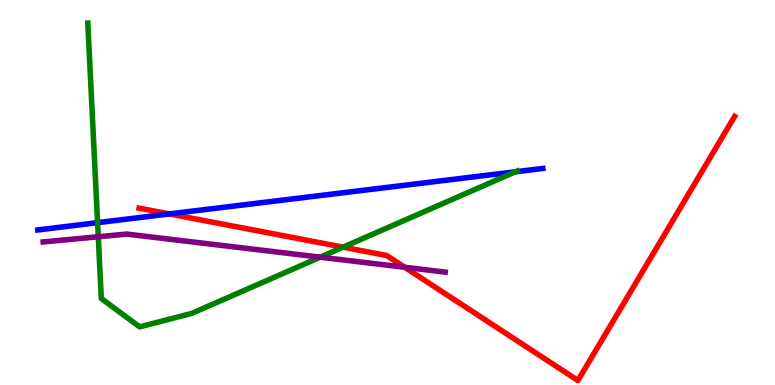[{'lines': ['blue', 'red'], 'intersections': [{'x': 2.18, 'y': 4.44}]}, {'lines': ['green', 'red'], 'intersections': [{'x': 4.43, 'y': 3.58}]}, {'lines': ['purple', 'red'], 'intersections': [{'x': 5.22, 'y': 3.06}]}, {'lines': ['blue', 'green'], 'intersections': [{'x': 1.26, 'y': 4.22}, {'x': 6.65, 'y': 5.54}]}, {'lines': ['blue', 'purple'], 'intersections': []}, {'lines': ['green', 'purple'], 'intersections': [{'x': 1.27, 'y': 3.85}, {'x': 4.13, 'y': 3.32}]}]